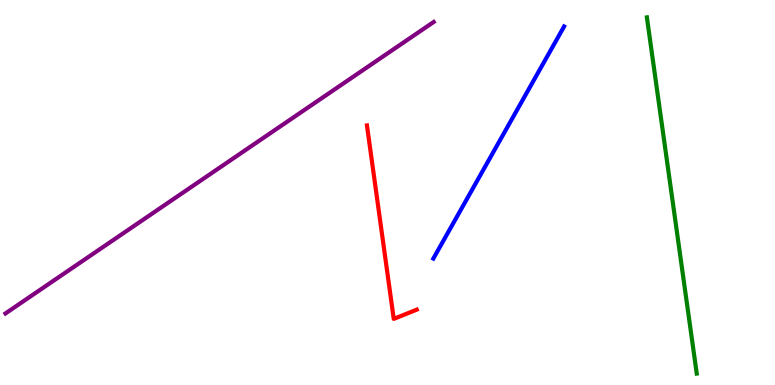[{'lines': ['blue', 'red'], 'intersections': []}, {'lines': ['green', 'red'], 'intersections': []}, {'lines': ['purple', 'red'], 'intersections': []}, {'lines': ['blue', 'green'], 'intersections': []}, {'lines': ['blue', 'purple'], 'intersections': []}, {'lines': ['green', 'purple'], 'intersections': []}]